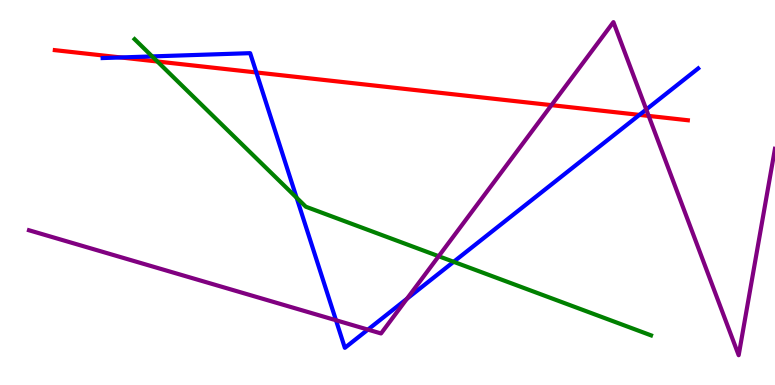[{'lines': ['blue', 'red'], 'intersections': [{'x': 1.56, 'y': 8.51}, {'x': 3.31, 'y': 8.12}, {'x': 8.25, 'y': 7.02}]}, {'lines': ['green', 'red'], 'intersections': [{'x': 2.03, 'y': 8.4}]}, {'lines': ['purple', 'red'], 'intersections': [{'x': 7.12, 'y': 7.27}, {'x': 8.37, 'y': 6.99}]}, {'lines': ['blue', 'green'], 'intersections': [{'x': 1.96, 'y': 8.53}, {'x': 3.83, 'y': 4.86}, {'x': 5.85, 'y': 3.2}]}, {'lines': ['blue', 'purple'], 'intersections': [{'x': 4.34, 'y': 1.68}, {'x': 4.75, 'y': 1.44}, {'x': 5.25, 'y': 2.24}, {'x': 8.34, 'y': 7.16}]}, {'lines': ['green', 'purple'], 'intersections': [{'x': 5.66, 'y': 3.34}]}]